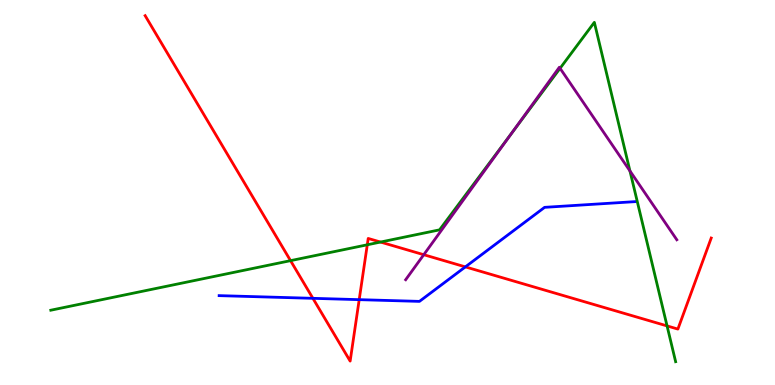[{'lines': ['blue', 'red'], 'intersections': [{'x': 4.04, 'y': 2.25}, {'x': 4.63, 'y': 2.22}, {'x': 6.0, 'y': 3.07}]}, {'lines': ['green', 'red'], 'intersections': [{'x': 3.75, 'y': 3.23}, {'x': 4.74, 'y': 3.64}, {'x': 4.91, 'y': 3.71}, {'x': 8.61, 'y': 1.53}]}, {'lines': ['purple', 'red'], 'intersections': [{'x': 5.47, 'y': 3.38}]}, {'lines': ['blue', 'green'], 'intersections': []}, {'lines': ['blue', 'purple'], 'intersections': []}, {'lines': ['green', 'purple'], 'intersections': [{'x': 6.6, 'y': 6.54}, {'x': 7.23, 'y': 8.23}, {'x': 8.13, 'y': 5.56}]}]